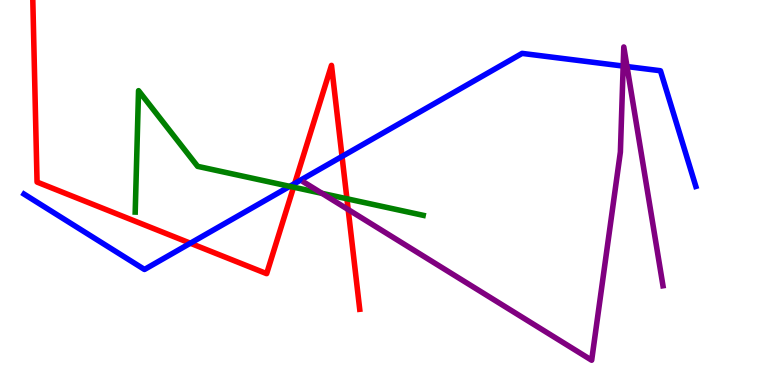[{'lines': ['blue', 'red'], 'intersections': [{'x': 2.46, 'y': 3.68}, {'x': 3.8, 'y': 5.23}, {'x': 4.41, 'y': 5.94}]}, {'lines': ['green', 'red'], 'intersections': [{'x': 3.79, 'y': 5.14}, {'x': 4.48, 'y': 4.84}]}, {'lines': ['purple', 'red'], 'intersections': [{'x': 4.49, 'y': 4.56}]}, {'lines': ['blue', 'green'], 'intersections': [{'x': 3.74, 'y': 5.16}]}, {'lines': ['blue', 'purple'], 'intersections': [{'x': 8.04, 'y': 8.28}, {'x': 8.09, 'y': 8.27}]}, {'lines': ['green', 'purple'], 'intersections': [{'x': 4.15, 'y': 4.98}]}]